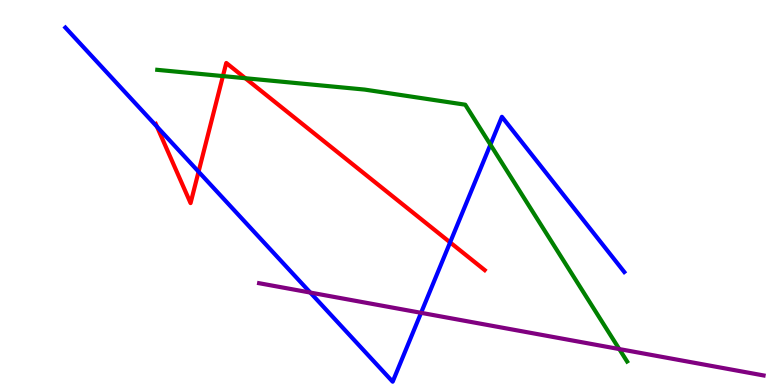[{'lines': ['blue', 'red'], 'intersections': [{'x': 2.03, 'y': 6.71}, {'x': 2.56, 'y': 5.54}, {'x': 5.81, 'y': 3.7}]}, {'lines': ['green', 'red'], 'intersections': [{'x': 2.88, 'y': 8.02}, {'x': 3.17, 'y': 7.97}]}, {'lines': ['purple', 'red'], 'intersections': []}, {'lines': ['blue', 'green'], 'intersections': [{'x': 6.33, 'y': 6.24}]}, {'lines': ['blue', 'purple'], 'intersections': [{'x': 4.0, 'y': 2.4}, {'x': 5.43, 'y': 1.87}]}, {'lines': ['green', 'purple'], 'intersections': [{'x': 7.99, 'y': 0.933}]}]